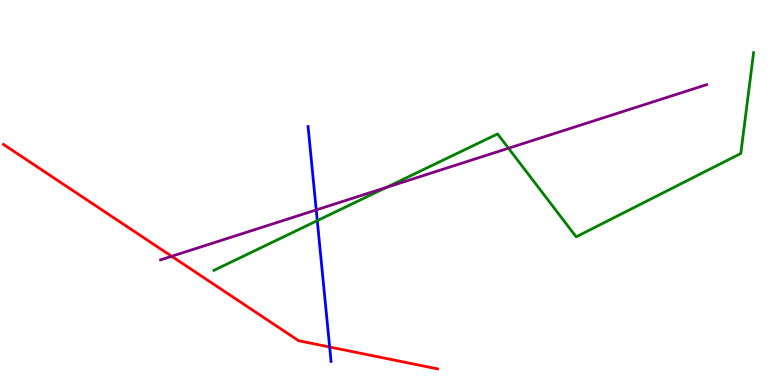[{'lines': ['blue', 'red'], 'intersections': [{'x': 4.25, 'y': 0.987}]}, {'lines': ['green', 'red'], 'intersections': []}, {'lines': ['purple', 'red'], 'intersections': [{'x': 2.22, 'y': 3.34}]}, {'lines': ['blue', 'green'], 'intersections': [{'x': 4.09, 'y': 4.27}]}, {'lines': ['blue', 'purple'], 'intersections': [{'x': 4.08, 'y': 4.55}]}, {'lines': ['green', 'purple'], 'intersections': [{'x': 4.99, 'y': 5.13}, {'x': 6.56, 'y': 6.15}]}]